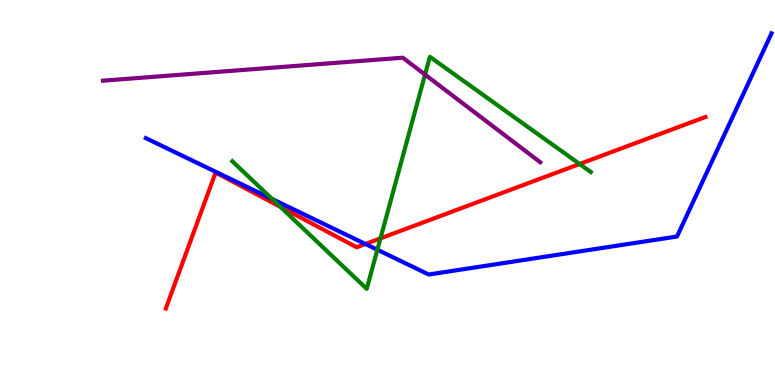[{'lines': ['blue', 'red'], 'intersections': [{'x': 4.72, 'y': 3.66}]}, {'lines': ['green', 'red'], 'intersections': [{'x': 3.62, 'y': 4.63}, {'x': 4.91, 'y': 3.81}, {'x': 7.48, 'y': 5.74}]}, {'lines': ['purple', 'red'], 'intersections': []}, {'lines': ['blue', 'green'], 'intersections': [{'x': 3.51, 'y': 4.83}, {'x': 4.87, 'y': 3.51}]}, {'lines': ['blue', 'purple'], 'intersections': []}, {'lines': ['green', 'purple'], 'intersections': [{'x': 5.48, 'y': 8.06}]}]